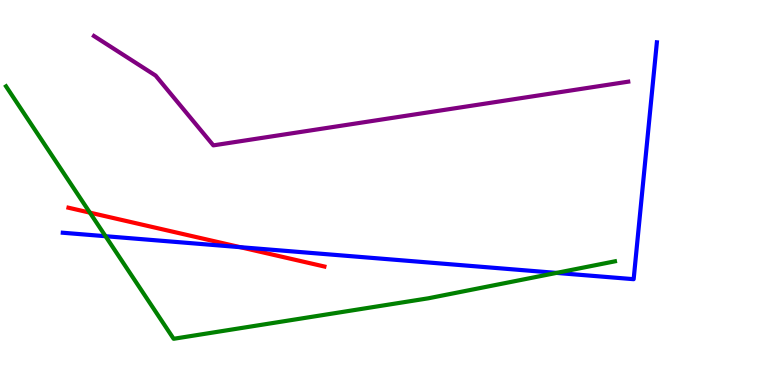[{'lines': ['blue', 'red'], 'intersections': [{'x': 3.1, 'y': 3.58}]}, {'lines': ['green', 'red'], 'intersections': [{'x': 1.16, 'y': 4.48}]}, {'lines': ['purple', 'red'], 'intersections': []}, {'lines': ['blue', 'green'], 'intersections': [{'x': 1.36, 'y': 3.86}, {'x': 7.18, 'y': 2.91}]}, {'lines': ['blue', 'purple'], 'intersections': []}, {'lines': ['green', 'purple'], 'intersections': []}]